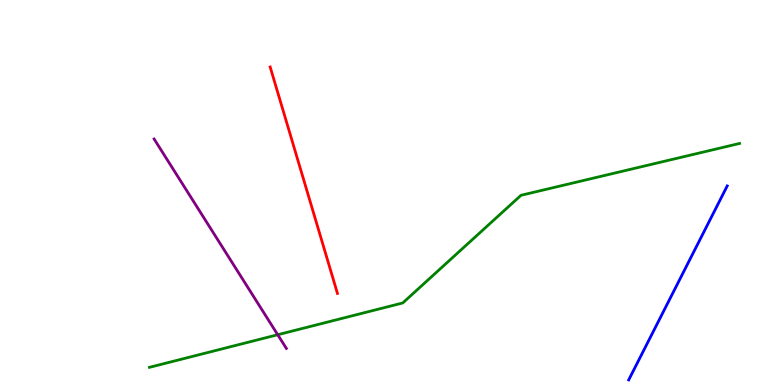[{'lines': ['blue', 'red'], 'intersections': []}, {'lines': ['green', 'red'], 'intersections': []}, {'lines': ['purple', 'red'], 'intersections': []}, {'lines': ['blue', 'green'], 'intersections': []}, {'lines': ['blue', 'purple'], 'intersections': []}, {'lines': ['green', 'purple'], 'intersections': [{'x': 3.58, 'y': 1.31}]}]